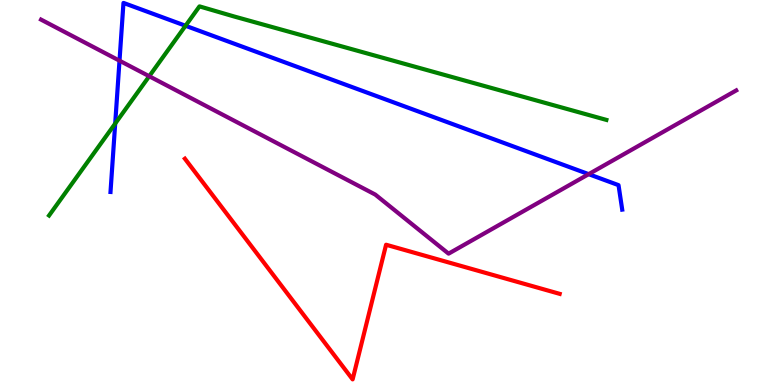[{'lines': ['blue', 'red'], 'intersections': []}, {'lines': ['green', 'red'], 'intersections': []}, {'lines': ['purple', 'red'], 'intersections': []}, {'lines': ['blue', 'green'], 'intersections': [{'x': 1.49, 'y': 6.79}, {'x': 2.39, 'y': 9.33}]}, {'lines': ['blue', 'purple'], 'intersections': [{'x': 1.54, 'y': 8.42}, {'x': 7.6, 'y': 5.48}]}, {'lines': ['green', 'purple'], 'intersections': [{'x': 1.93, 'y': 8.02}]}]